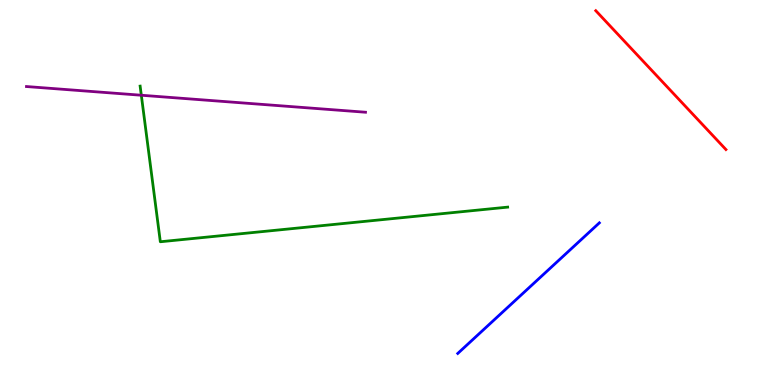[{'lines': ['blue', 'red'], 'intersections': []}, {'lines': ['green', 'red'], 'intersections': []}, {'lines': ['purple', 'red'], 'intersections': []}, {'lines': ['blue', 'green'], 'intersections': []}, {'lines': ['blue', 'purple'], 'intersections': []}, {'lines': ['green', 'purple'], 'intersections': [{'x': 1.82, 'y': 7.53}]}]